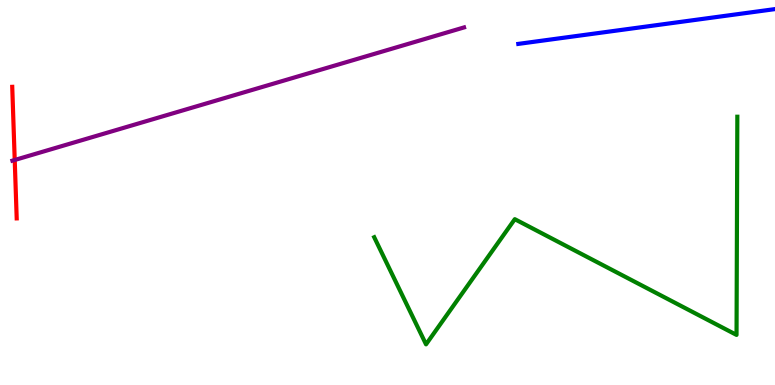[{'lines': ['blue', 'red'], 'intersections': []}, {'lines': ['green', 'red'], 'intersections': []}, {'lines': ['purple', 'red'], 'intersections': [{'x': 0.19, 'y': 5.84}]}, {'lines': ['blue', 'green'], 'intersections': []}, {'lines': ['blue', 'purple'], 'intersections': []}, {'lines': ['green', 'purple'], 'intersections': []}]